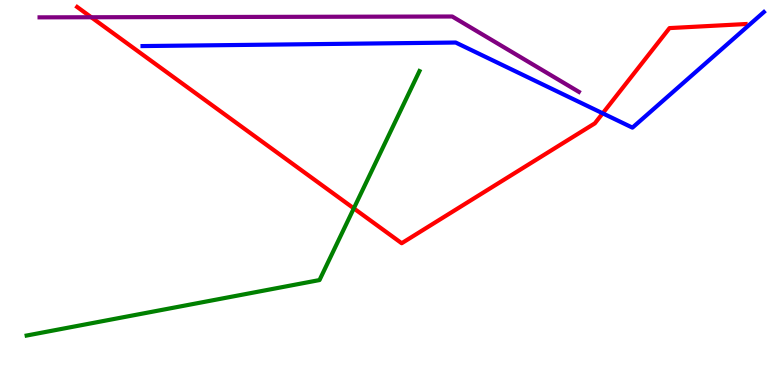[{'lines': ['blue', 'red'], 'intersections': [{'x': 7.78, 'y': 7.06}]}, {'lines': ['green', 'red'], 'intersections': [{'x': 4.57, 'y': 4.59}]}, {'lines': ['purple', 'red'], 'intersections': [{'x': 1.18, 'y': 9.55}]}, {'lines': ['blue', 'green'], 'intersections': []}, {'lines': ['blue', 'purple'], 'intersections': []}, {'lines': ['green', 'purple'], 'intersections': []}]